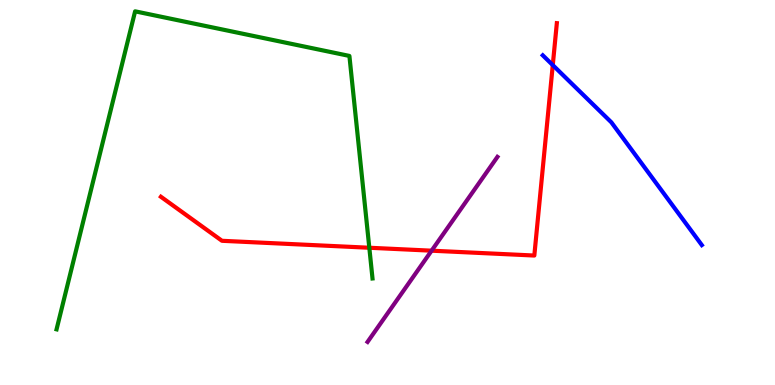[{'lines': ['blue', 'red'], 'intersections': [{'x': 7.13, 'y': 8.31}]}, {'lines': ['green', 'red'], 'intersections': [{'x': 4.77, 'y': 3.56}]}, {'lines': ['purple', 'red'], 'intersections': [{'x': 5.57, 'y': 3.49}]}, {'lines': ['blue', 'green'], 'intersections': []}, {'lines': ['blue', 'purple'], 'intersections': []}, {'lines': ['green', 'purple'], 'intersections': []}]